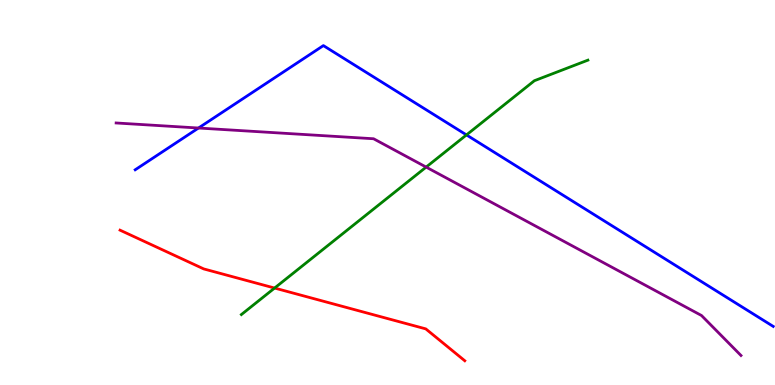[{'lines': ['blue', 'red'], 'intersections': []}, {'lines': ['green', 'red'], 'intersections': [{'x': 3.54, 'y': 2.52}]}, {'lines': ['purple', 'red'], 'intersections': []}, {'lines': ['blue', 'green'], 'intersections': [{'x': 6.02, 'y': 6.5}]}, {'lines': ['blue', 'purple'], 'intersections': [{'x': 2.56, 'y': 6.67}]}, {'lines': ['green', 'purple'], 'intersections': [{'x': 5.5, 'y': 5.66}]}]